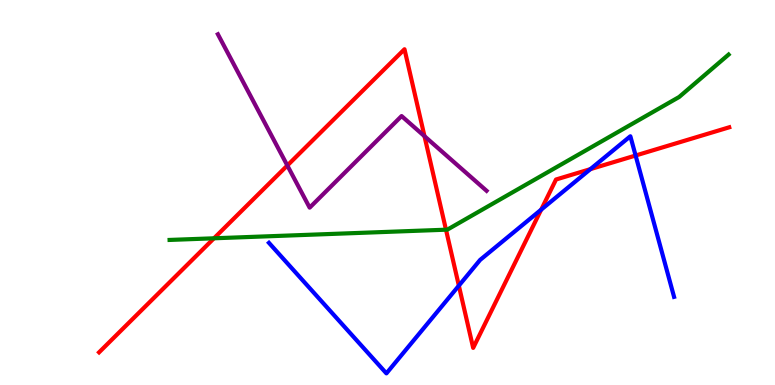[{'lines': ['blue', 'red'], 'intersections': [{'x': 5.92, 'y': 2.58}, {'x': 6.98, 'y': 4.55}, {'x': 7.62, 'y': 5.61}, {'x': 8.2, 'y': 5.96}]}, {'lines': ['green', 'red'], 'intersections': [{'x': 2.76, 'y': 3.81}, {'x': 5.75, 'y': 4.03}]}, {'lines': ['purple', 'red'], 'intersections': [{'x': 3.71, 'y': 5.7}, {'x': 5.48, 'y': 6.46}]}, {'lines': ['blue', 'green'], 'intersections': []}, {'lines': ['blue', 'purple'], 'intersections': []}, {'lines': ['green', 'purple'], 'intersections': []}]